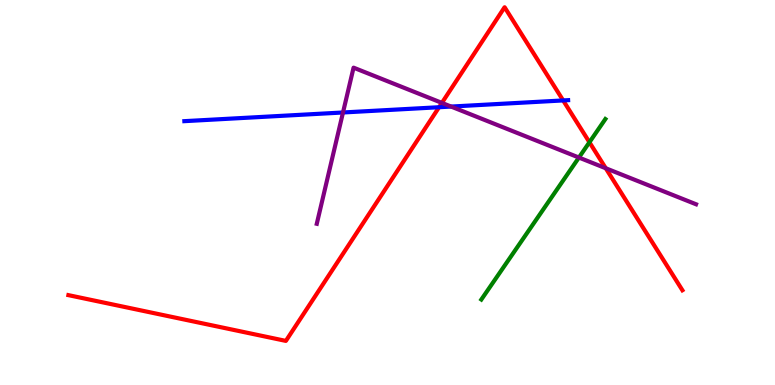[{'lines': ['blue', 'red'], 'intersections': [{'x': 5.67, 'y': 7.21}, {'x': 7.27, 'y': 7.39}]}, {'lines': ['green', 'red'], 'intersections': [{'x': 7.61, 'y': 6.31}]}, {'lines': ['purple', 'red'], 'intersections': [{'x': 5.7, 'y': 7.33}, {'x': 7.82, 'y': 5.63}]}, {'lines': ['blue', 'green'], 'intersections': []}, {'lines': ['blue', 'purple'], 'intersections': [{'x': 4.43, 'y': 7.08}, {'x': 5.82, 'y': 7.23}]}, {'lines': ['green', 'purple'], 'intersections': [{'x': 7.47, 'y': 5.91}]}]